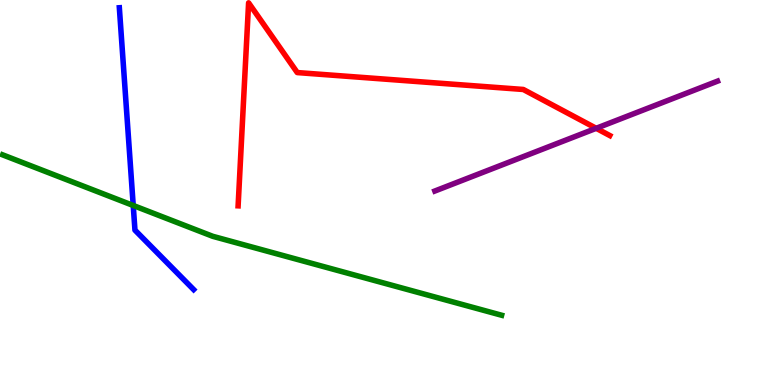[{'lines': ['blue', 'red'], 'intersections': []}, {'lines': ['green', 'red'], 'intersections': []}, {'lines': ['purple', 'red'], 'intersections': [{'x': 7.69, 'y': 6.67}]}, {'lines': ['blue', 'green'], 'intersections': [{'x': 1.72, 'y': 4.66}]}, {'lines': ['blue', 'purple'], 'intersections': []}, {'lines': ['green', 'purple'], 'intersections': []}]